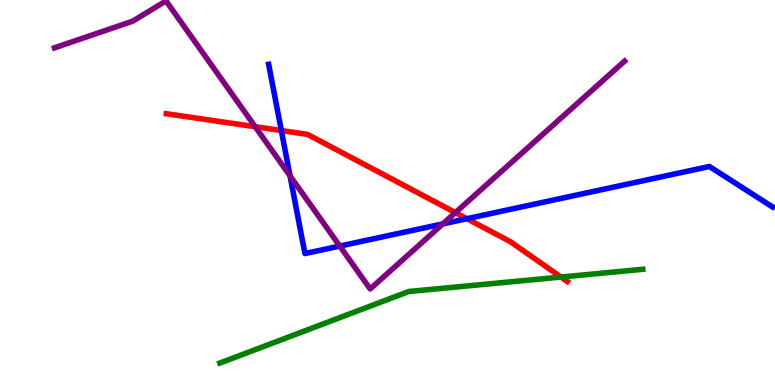[{'lines': ['blue', 'red'], 'intersections': [{'x': 3.63, 'y': 6.61}, {'x': 6.02, 'y': 4.32}]}, {'lines': ['green', 'red'], 'intersections': [{'x': 7.24, 'y': 2.8}]}, {'lines': ['purple', 'red'], 'intersections': [{'x': 3.29, 'y': 6.71}, {'x': 5.88, 'y': 4.48}]}, {'lines': ['blue', 'green'], 'intersections': []}, {'lines': ['blue', 'purple'], 'intersections': [{'x': 3.74, 'y': 5.43}, {'x': 4.38, 'y': 3.61}, {'x': 5.71, 'y': 4.19}]}, {'lines': ['green', 'purple'], 'intersections': []}]